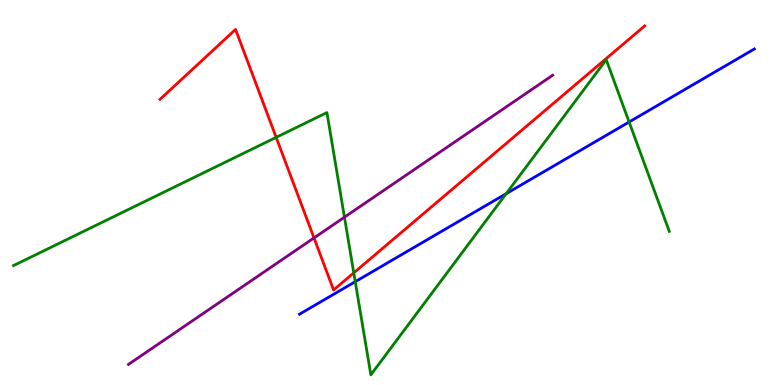[{'lines': ['blue', 'red'], 'intersections': []}, {'lines': ['green', 'red'], 'intersections': [{'x': 3.56, 'y': 6.43}, {'x': 4.56, 'y': 2.91}]}, {'lines': ['purple', 'red'], 'intersections': [{'x': 4.05, 'y': 3.82}]}, {'lines': ['blue', 'green'], 'intersections': [{'x': 4.58, 'y': 2.68}, {'x': 6.53, 'y': 4.97}, {'x': 8.12, 'y': 6.83}]}, {'lines': ['blue', 'purple'], 'intersections': []}, {'lines': ['green', 'purple'], 'intersections': [{'x': 4.44, 'y': 4.36}]}]